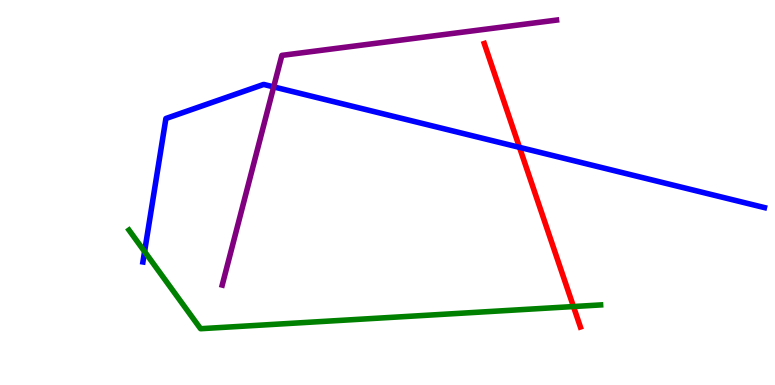[{'lines': ['blue', 'red'], 'intersections': [{'x': 6.7, 'y': 6.17}]}, {'lines': ['green', 'red'], 'intersections': [{'x': 7.4, 'y': 2.04}]}, {'lines': ['purple', 'red'], 'intersections': []}, {'lines': ['blue', 'green'], 'intersections': [{'x': 1.87, 'y': 3.47}]}, {'lines': ['blue', 'purple'], 'intersections': [{'x': 3.53, 'y': 7.74}]}, {'lines': ['green', 'purple'], 'intersections': []}]